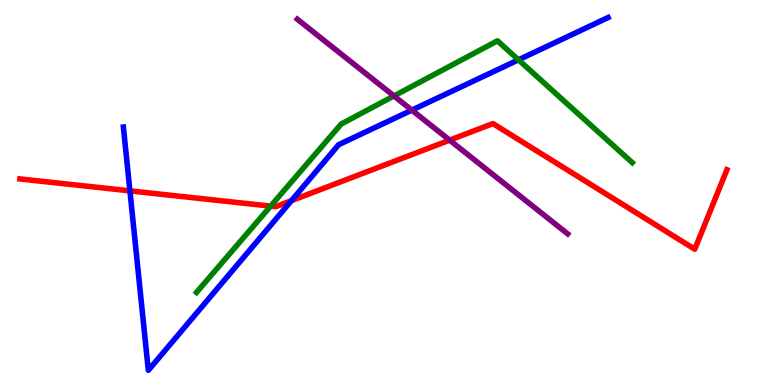[{'lines': ['blue', 'red'], 'intersections': [{'x': 1.68, 'y': 5.04}, {'x': 3.76, 'y': 4.79}]}, {'lines': ['green', 'red'], 'intersections': [{'x': 3.49, 'y': 4.65}]}, {'lines': ['purple', 'red'], 'intersections': [{'x': 5.8, 'y': 6.36}]}, {'lines': ['blue', 'green'], 'intersections': [{'x': 6.69, 'y': 8.45}]}, {'lines': ['blue', 'purple'], 'intersections': [{'x': 5.31, 'y': 7.14}]}, {'lines': ['green', 'purple'], 'intersections': [{'x': 5.08, 'y': 7.51}]}]